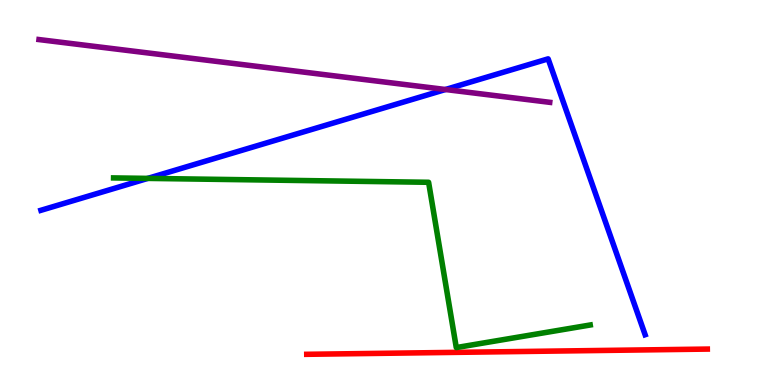[{'lines': ['blue', 'red'], 'intersections': []}, {'lines': ['green', 'red'], 'intersections': []}, {'lines': ['purple', 'red'], 'intersections': []}, {'lines': ['blue', 'green'], 'intersections': [{'x': 1.91, 'y': 5.37}]}, {'lines': ['blue', 'purple'], 'intersections': [{'x': 5.75, 'y': 7.67}]}, {'lines': ['green', 'purple'], 'intersections': []}]